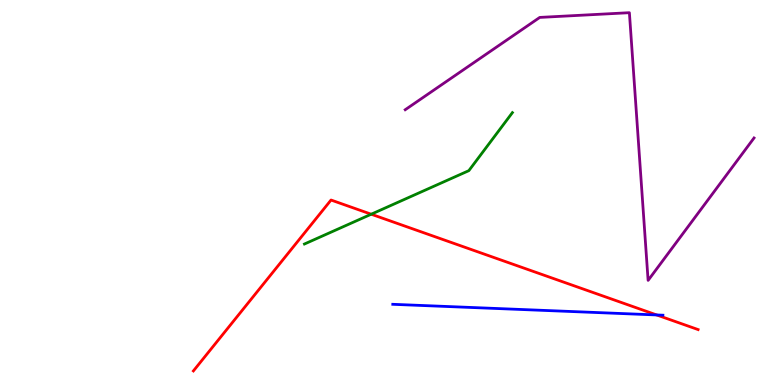[{'lines': ['blue', 'red'], 'intersections': [{'x': 8.47, 'y': 1.82}]}, {'lines': ['green', 'red'], 'intersections': [{'x': 4.79, 'y': 4.44}]}, {'lines': ['purple', 'red'], 'intersections': []}, {'lines': ['blue', 'green'], 'intersections': []}, {'lines': ['blue', 'purple'], 'intersections': []}, {'lines': ['green', 'purple'], 'intersections': []}]